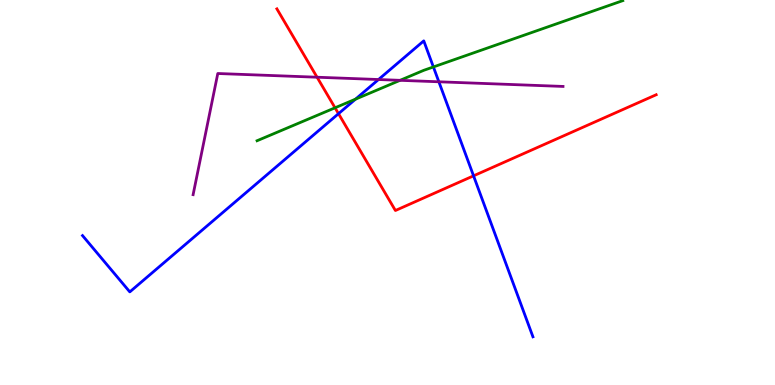[{'lines': ['blue', 'red'], 'intersections': [{'x': 4.37, 'y': 7.05}, {'x': 6.11, 'y': 5.43}]}, {'lines': ['green', 'red'], 'intersections': [{'x': 4.32, 'y': 7.2}]}, {'lines': ['purple', 'red'], 'intersections': [{'x': 4.09, 'y': 7.99}]}, {'lines': ['blue', 'green'], 'intersections': [{'x': 4.59, 'y': 7.42}, {'x': 5.59, 'y': 8.26}]}, {'lines': ['blue', 'purple'], 'intersections': [{'x': 4.88, 'y': 7.93}, {'x': 5.66, 'y': 7.88}]}, {'lines': ['green', 'purple'], 'intersections': [{'x': 5.16, 'y': 7.91}]}]